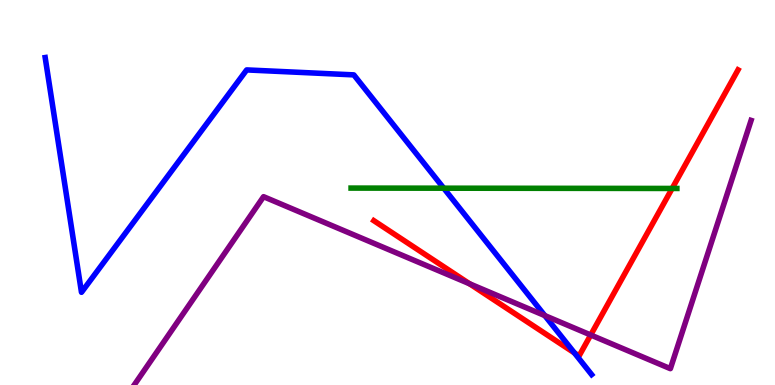[{'lines': ['blue', 'red'], 'intersections': [{'x': 7.41, 'y': 0.834}]}, {'lines': ['green', 'red'], 'intersections': [{'x': 8.67, 'y': 5.11}]}, {'lines': ['purple', 'red'], 'intersections': [{'x': 6.06, 'y': 2.63}, {'x': 7.62, 'y': 1.3}]}, {'lines': ['blue', 'green'], 'intersections': [{'x': 5.73, 'y': 5.11}]}, {'lines': ['blue', 'purple'], 'intersections': [{'x': 7.03, 'y': 1.8}]}, {'lines': ['green', 'purple'], 'intersections': []}]